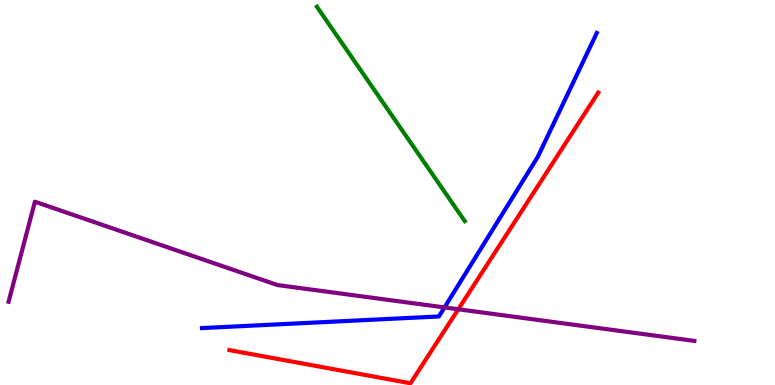[{'lines': ['blue', 'red'], 'intersections': []}, {'lines': ['green', 'red'], 'intersections': []}, {'lines': ['purple', 'red'], 'intersections': [{'x': 5.91, 'y': 1.97}]}, {'lines': ['blue', 'green'], 'intersections': []}, {'lines': ['blue', 'purple'], 'intersections': [{'x': 5.74, 'y': 2.01}]}, {'lines': ['green', 'purple'], 'intersections': []}]